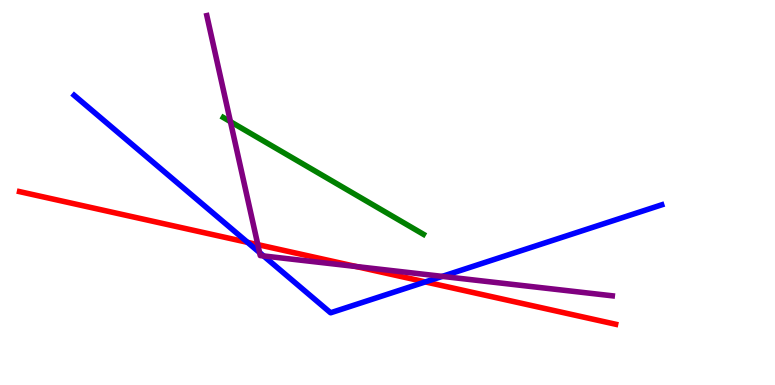[{'lines': ['blue', 'red'], 'intersections': [{'x': 3.19, 'y': 3.71}, {'x': 5.49, 'y': 2.68}]}, {'lines': ['green', 'red'], 'intersections': []}, {'lines': ['purple', 'red'], 'intersections': [{'x': 3.33, 'y': 3.65}, {'x': 4.6, 'y': 3.08}]}, {'lines': ['blue', 'green'], 'intersections': []}, {'lines': ['blue', 'purple'], 'intersections': [{'x': 3.35, 'y': 3.44}, {'x': 3.4, 'y': 3.35}, {'x': 5.71, 'y': 2.82}]}, {'lines': ['green', 'purple'], 'intersections': [{'x': 2.97, 'y': 6.84}]}]